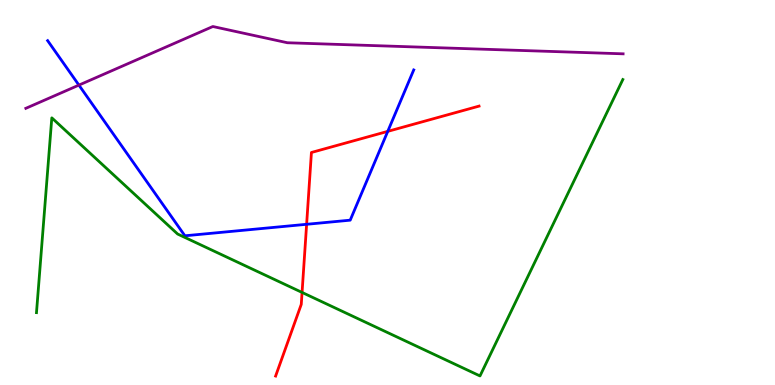[{'lines': ['blue', 'red'], 'intersections': [{'x': 3.96, 'y': 4.17}, {'x': 5.0, 'y': 6.59}]}, {'lines': ['green', 'red'], 'intersections': [{'x': 3.9, 'y': 2.4}]}, {'lines': ['purple', 'red'], 'intersections': []}, {'lines': ['blue', 'green'], 'intersections': []}, {'lines': ['blue', 'purple'], 'intersections': [{'x': 1.02, 'y': 7.79}]}, {'lines': ['green', 'purple'], 'intersections': []}]